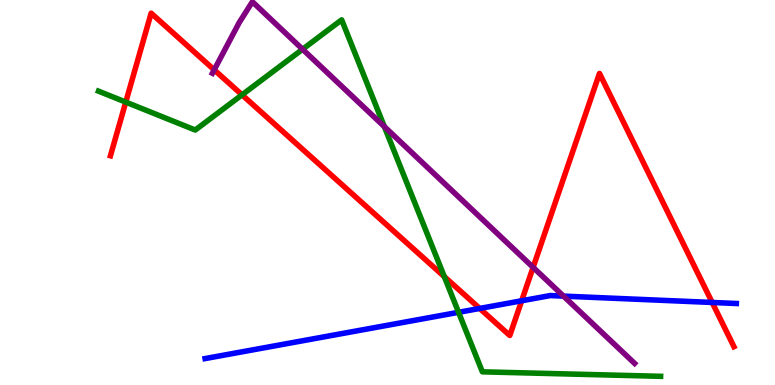[{'lines': ['blue', 'red'], 'intersections': [{'x': 6.19, 'y': 1.99}, {'x': 6.73, 'y': 2.19}, {'x': 9.19, 'y': 2.14}]}, {'lines': ['green', 'red'], 'intersections': [{'x': 1.62, 'y': 7.35}, {'x': 3.12, 'y': 7.54}, {'x': 5.73, 'y': 2.81}]}, {'lines': ['purple', 'red'], 'intersections': [{'x': 2.76, 'y': 8.19}, {'x': 6.88, 'y': 3.06}]}, {'lines': ['blue', 'green'], 'intersections': [{'x': 5.92, 'y': 1.89}]}, {'lines': ['blue', 'purple'], 'intersections': [{'x': 7.27, 'y': 2.31}]}, {'lines': ['green', 'purple'], 'intersections': [{'x': 3.9, 'y': 8.72}, {'x': 4.96, 'y': 6.71}]}]